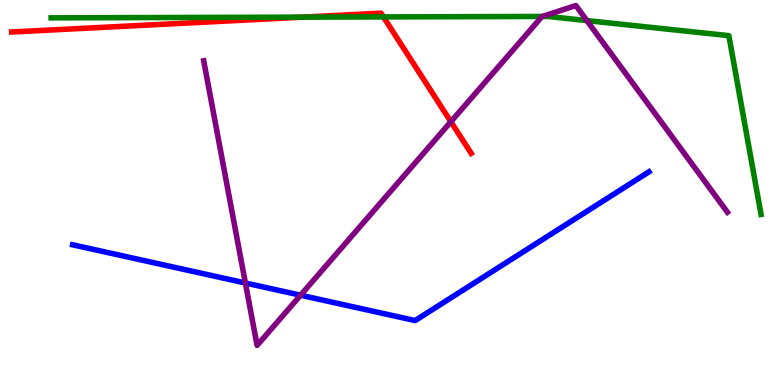[{'lines': ['blue', 'red'], 'intersections': []}, {'lines': ['green', 'red'], 'intersections': [{'x': 3.91, 'y': 9.55}, {'x': 4.95, 'y': 9.56}]}, {'lines': ['purple', 'red'], 'intersections': [{'x': 5.82, 'y': 6.84}]}, {'lines': ['blue', 'green'], 'intersections': []}, {'lines': ['blue', 'purple'], 'intersections': [{'x': 3.17, 'y': 2.65}, {'x': 3.88, 'y': 2.33}]}, {'lines': ['green', 'purple'], 'intersections': [{'x': 7.0, 'y': 9.57}, {'x': 7.57, 'y': 9.47}]}]